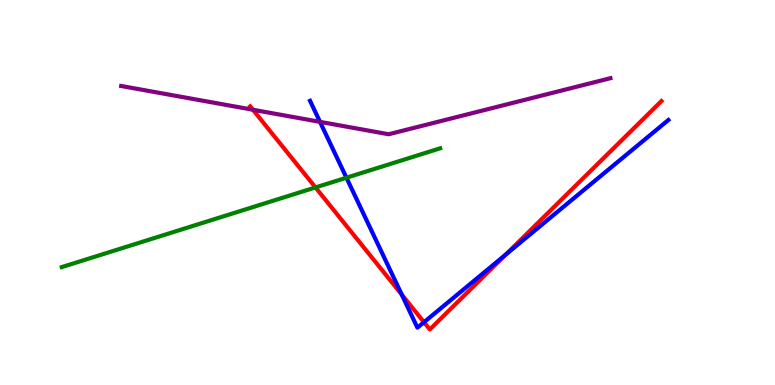[{'lines': ['blue', 'red'], 'intersections': [{'x': 5.18, 'y': 2.35}, {'x': 5.47, 'y': 1.63}, {'x': 6.53, 'y': 3.39}]}, {'lines': ['green', 'red'], 'intersections': [{'x': 4.07, 'y': 5.13}]}, {'lines': ['purple', 'red'], 'intersections': [{'x': 3.26, 'y': 7.15}]}, {'lines': ['blue', 'green'], 'intersections': [{'x': 4.47, 'y': 5.38}]}, {'lines': ['blue', 'purple'], 'intersections': [{'x': 4.13, 'y': 6.83}]}, {'lines': ['green', 'purple'], 'intersections': []}]